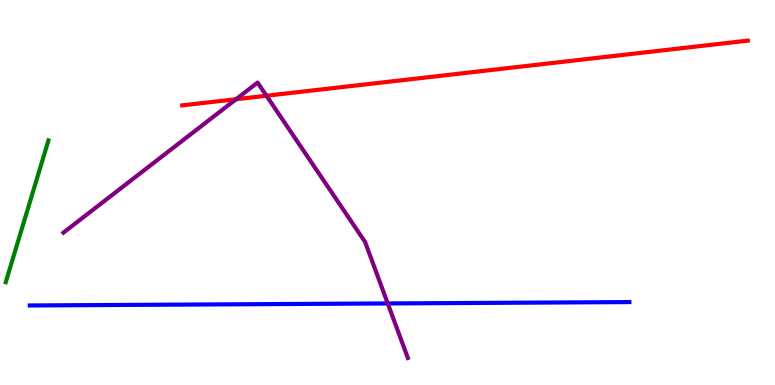[{'lines': ['blue', 'red'], 'intersections': []}, {'lines': ['green', 'red'], 'intersections': []}, {'lines': ['purple', 'red'], 'intersections': [{'x': 3.05, 'y': 7.42}, {'x': 3.44, 'y': 7.51}]}, {'lines': ['blue', 'green'], 'intersections': []}, {'lines': ['blue', 'purple'], 'intersections': [{'x': 5.0, 'y': 2.12}]}, {'lines': ['green', 'purple'], 'intersections': []}]